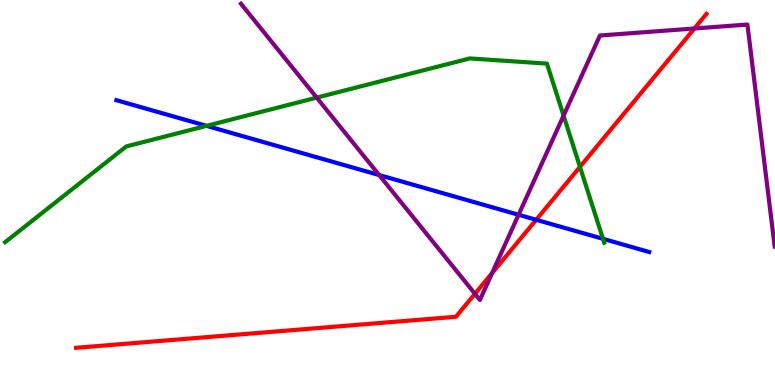[{'lines': ['blue', 'red'], 'intersections': [{'x': 6.92, 'y': 4.29}]}, {'lines': ['green', 'red'], 'intersections': [{'x': 7.48, 'y': 5.67}]}, {'lines': ['purple', 'red'], 'intersections': [{'x': 6.13, 'y': 2.37}, {'x': 6.35, 'y': 2.91}, {'x': 8.96, 'y': 9.26}]}, {'lines': ['blue', 'green'], 'intersections': [{'x': 2.66, 'y': 6.73}, {'x': 7.78, 'y': 3.8}]}, {'lines': ['blue', 'purple'], 'intersections': [{'x': 4.89, 'y': 5.45}, {'x': 6.69, 'y': 4.42}]}, {'lines': ['green', 'purple'], 'intersections': [{'x': 4.09, 'y': 7.46}, {'x': 7.27, 'y': 7.0}]}]